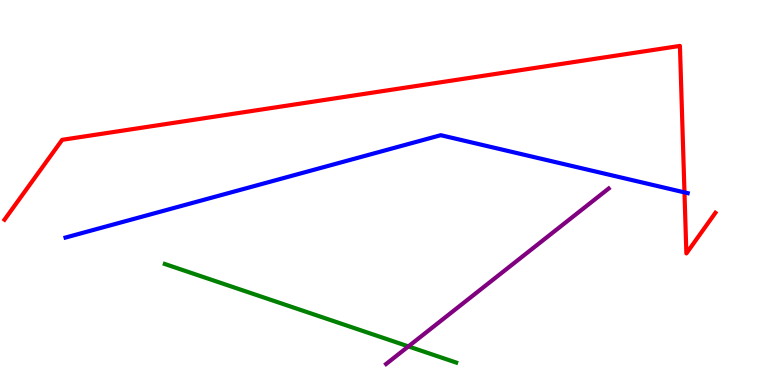[{'lines': ['blue', 'red'], 'intersections': [{'x': 8.83, 'y': 5.0}]}, {'lines': ['green', 'red'], 'intersections': []}, {'lines': ['purple', 'red'], 'intersections': []}, {'lines': ['blue', 'green'], 'intersections': []}, {'lines': ['blue', 'purple'], 'intersections': []}, {'lines': ['green', 'purple'], 'intersections': [{'x': 5.27, 'y': 1.0}]}]